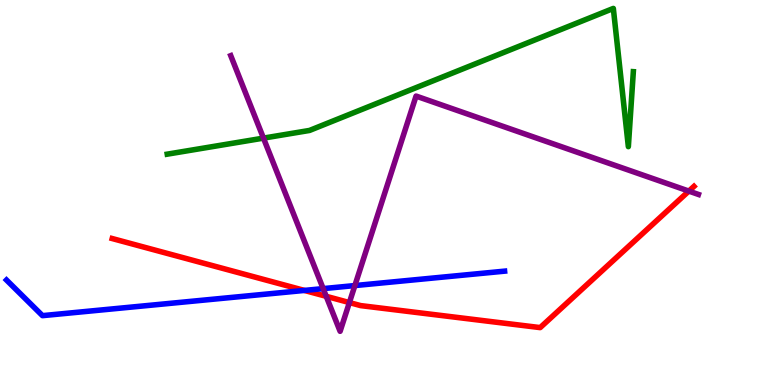[{'lines': ['blue', 'red'], 'intersections': [{'x': 3.93, 'y': 2.46}]}, {'lines': ['green', 'red'], 'intersections': []}, {'lines': ['purple', 'red'], 'intersections': [{'x': 4.21, 'y': 2.3}, {'x': 4.51, 'y': 2.14}, {'x': 8.89, 'y': 5.04}]}, {'lines': ['blue', 'green'], 'intersections': []}, {'lines': ['blue', 'purple'], 'intersections': [{'x': 4.17, 'y': 2.5}, {'x': 4.58, 'y': 2.58}]}, {'lines': ['green', 'purple'], 'intersections': [{'x': 3.4, 'y': 6.41}]}]